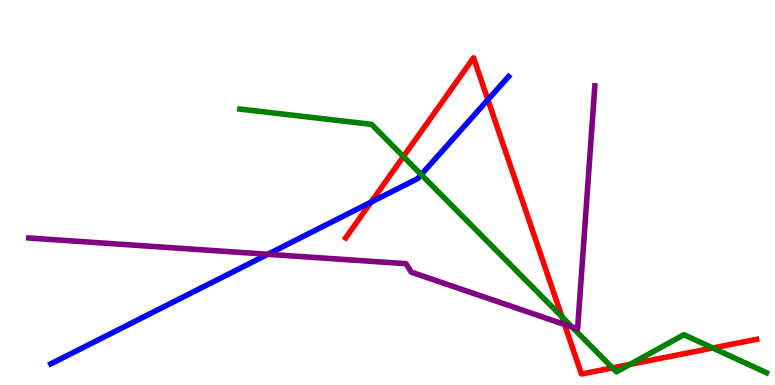[{'lines': ['blue', 'red'], 'intersections': [{'x': 4.79, 'y': 4.75}, {'x': 6.3, 'y': 7.41}]}, {'lines': ['green', 'red'], 'intersections': [{'x': 5.21, 'y': 5.93}, {'x': 7.25, 'y': 1.77}, {'x': 7.9, 'y': 0.445}, {'x': 8.13, 'y': 0.535}, {'x': 9.2, 'y': 0.961}]}, {'lines': ['purple', 'red'], 'intersections': [{'x': 7.29, 'y': 1.57}]}, {'lines': ['blue', 'green'], 'intersections': [{'x': 5.44, 'y': 5.46}]}, {'lines': ['blue', 'purple'], 'intersections': [{'x': 3.46, 'y': 3.4}]}, {'lines': ['green', 'purple'], 'intersections': [{'x': 7.38, 'y': 1.5}]}]